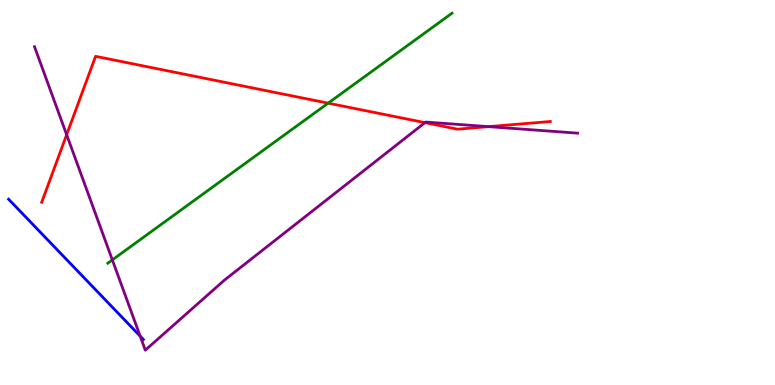[{'lines': ['blue', 'red'], 'intersections': []}, {'lines': ['green', 'red'], 'intersections': [{'x': 4.23, 'y': 7.32}]}, {'lines': ['purple', 'red'], 'intersections': [{'x': 0.86, 'y': 6.5}, {'x': 5.48, 'y': 6.81}, {'x': 6.3, 'y': 6.71}]}, {'lines': ['blue', 'green'], 'intersections': []}, {'lines': ['blue', 'purple'], 'intersections': [{'x': 1.81, 'y': 1.27}]}, {'lines': ['green', 'purple'], 'intersections': [{'x': 1.45, 'y': 3.25}]}]